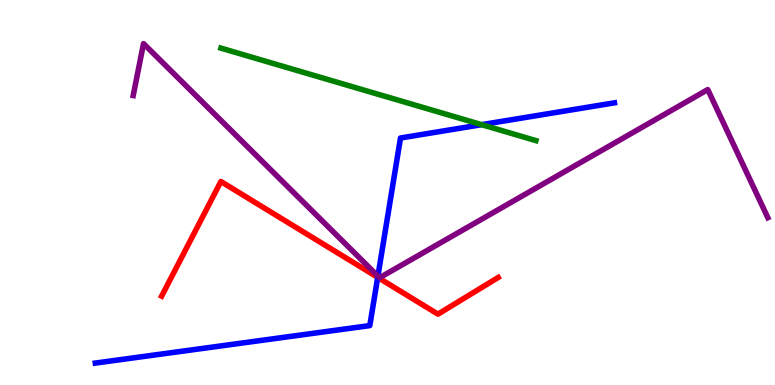[{'lines': ['blue', 'red'], 'intersections': [{'x': 4.87, 'y': 2.8}]}, {'lines': ['green', 'red'], 'intersections': []}, {'lines': ['purple', 'red'], 'intersections': []}, {'lines': ['blue', 'green'], 'intersections': [{'x': 6.21, 'y': 6.76}]}, {'lines': ['blue', 'purple'], 'intersections': [{'x': 4.88, 'y': 2.83}]}, {'lines': ['green', 'purple'], 'intersections': []}]